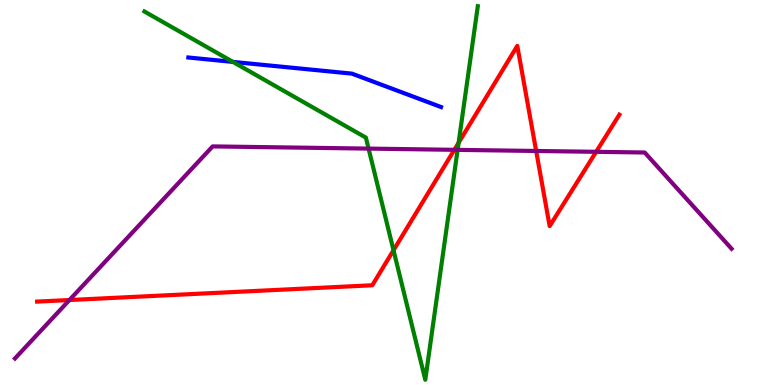[{'lines': ['blue', 'red'], 'intersections': []}, {'lines': ['green', 'red'], 'intersections': [{'x': 5.08, 'y': 3.5}, {'x': 5.92, 'y': 6.29}]}, {'lines': ['purple', 'red'], 'intersections': [{'x': 0.896, 'y': 2.21}, {'x': 5.86, 'y': 6.11}, {'x': 6.92, 'y': 6.08}, {'x': 7.69, 'y': 6.06}]}, {'lines': ['blue', 'green'], 'intersections': [{'x': 3.01, 'y': 8.39}]}, {'lines': ['blue', 'purple'], 'intersections': []}, {'lines': ['green', 'purple'], 'intersections': [{'x': 4.76, 'y': 6.14}, {'x': 5.9, 'y': 6.11}]}]